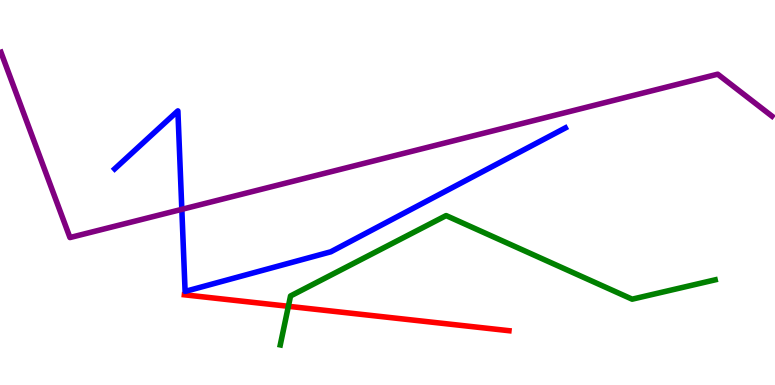[{'lines': ['blue', 'red'], 'intersections': []}, {'lines': ['green', 'red'], 'intersections': [{'x': 3.72, 'y': 2.04}]}, {'lines': ['purple', 'red'], 'intersections': []}, {'lines': ['blue', 'green'], 'intersections': []}, {'lines': ['blue', 'purple'], 'intersections': [{'x': 2.35, 'y': 4.56}]}, {'lines': ['green', 'purple'], 'intersections': []}]